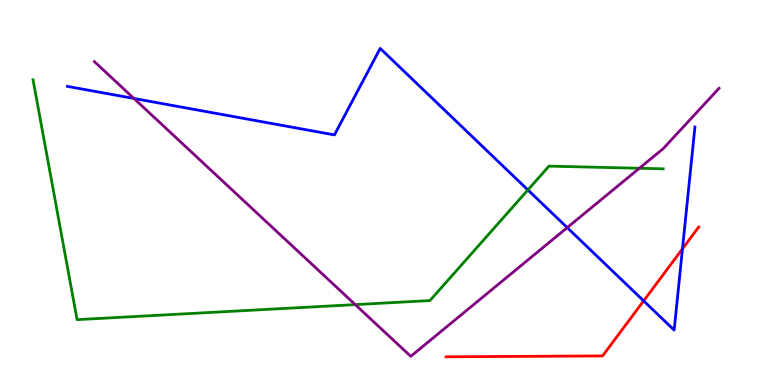[{'lines': ['blue', 'red'], 'intersections': [{'x': 8.31, 'y': 2.19}, {'x': 8.81, 'y': 3.54}]}, {'lines': ['green', 'red'], 'intersections': []}, {'lines': ['purple', 'red'], 'intersections': []}, {'lines': ['blue', 'green'], 'intersections': [{'x': 6.81, 'y': 5.07}]}, {'lines': ['blue', 'purple'], 'intersections': [{'x': 1.73, 'y': 7.44}, {'x': 7.32, 'y': 4.09}]}, {'lines': ['green', 'purple'], 'intersections': [{'x': 4.58, 'y': 2.09}, {'x': 8.25, 'y': 5.63}]}]